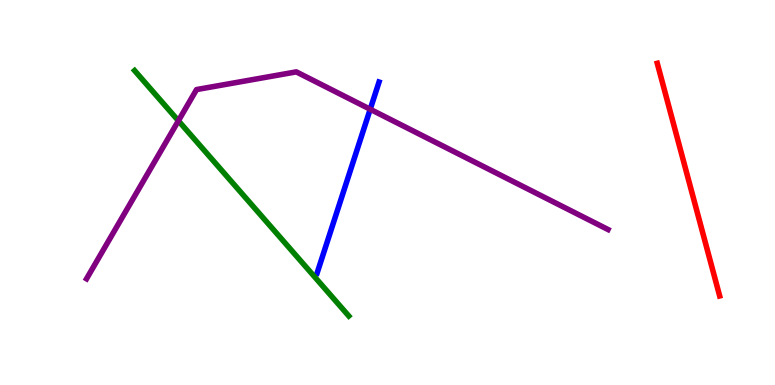[{'lines': ['blue', 'red'], 'intersections': []}, {'lines': ['green', 'red'], 'intersections': []}, {'lines': ['purple', 'red'], 'intersections': []}, {'lines': ['blue', 'green'], 'intersections': []}, {'lines': ['blue', 'purple'], 'intersections': [{'x': 4.78, 'y': 7.16}]}, {'lines': ['green', 'purple'], 'intersections': [{'x': 2.3, 'y': 6.86}]}]